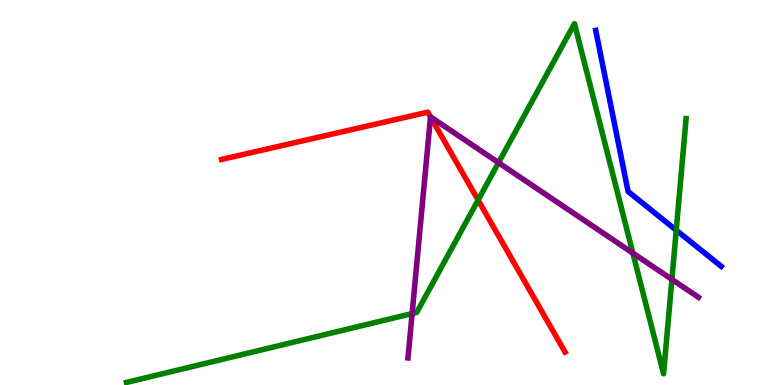[{'lines': ['blue', 'red'], 'intersections': []}, {'lines': ['green', 'red'], 'intersections': [{'x': 6.17, 'y': 4.8}]}, {'lines': ['purple', 'red'], 'intersections': [{'x': 5.56, 'y': 6.96}]}, {'lines': ['blue', 'green'], 'intersections': [{'x': 8.73, 'y': 4.02}]}, {'lines': ['blue', 'purple'], 'intersections': []}, {'lines': ['green', 'purple'], 'intersections': [{'x': 5.32, 'y': 1.86}, {'x': 6.43, 'y': 5.77}, {'x': 8.17, 'y': 3.43}, {'x': 8.67, 'y': 2.74}]}]